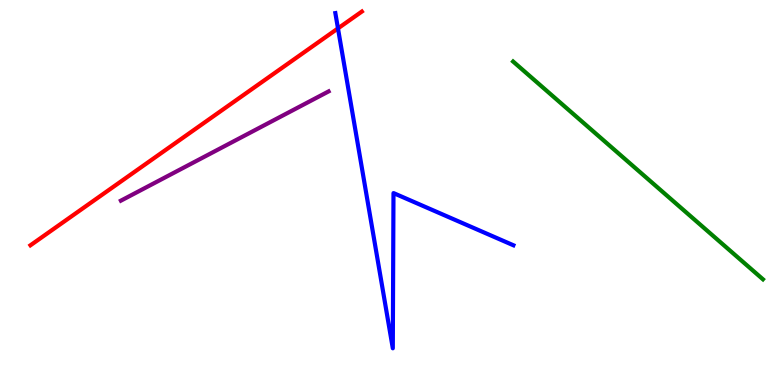[{'lines': ['blue', 'red'], 'intersections': [{'x': 4.36, 'y': 9.26}]}, {'lines': ['green', 'red'], 'intersections': []}, {'lines': ['purple', 'red'], 'intersections': []}, {'lines': ['blue', 'green'], 'intersections': []}, {'lines': ['blue', 'purple'], 'intersections': []}, {'lines': ['green', 'purple'], 'intersections': []}]